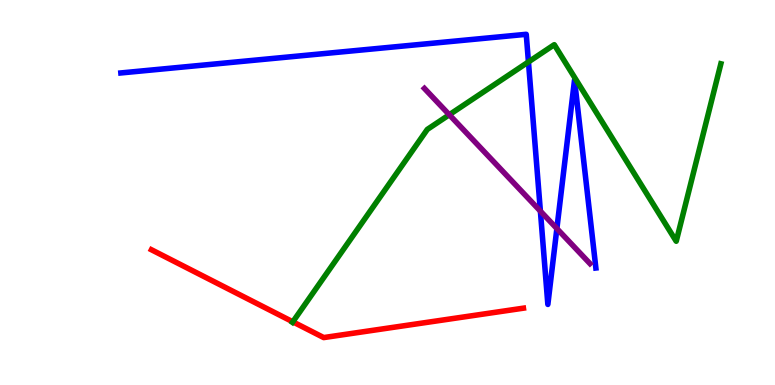[{'lines': ['blue', 'red'], 'intersections': []}, {'lines': ['green', 'red'], 'intersections': [{'x': 3.78, 'y': 1.64}]}, {'lines': ['purple', 'red'], 'intersections': []}, {'lines': ['blue', 'green'], 'intersections': [{'x': 6.82, 'y': 8.39}]}, {'lines': ['blue', 'purple'], 'intersections': [{'x': 6.97, 'y': 4.52}, {'x': 7.19, 'y': 4.06}]}, {'lines': ['green', 'purple'], 'intersections': [{'x': 5.8, 'y': 7.02}]}]